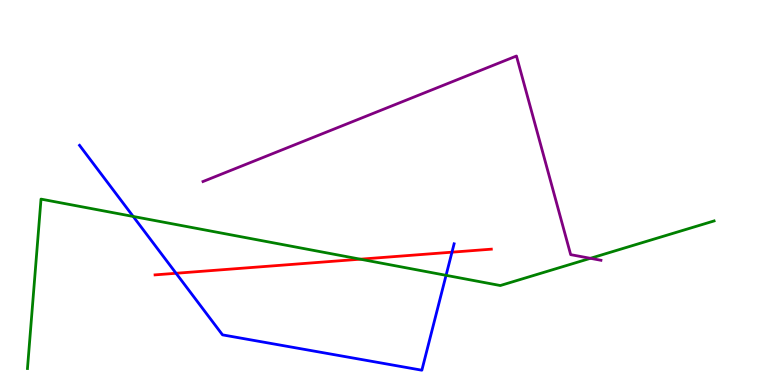[{'lines': ['blue', 'red'], 'intersections': [{'x': 2.27, 'y': 2.9}, {'x': 5.83, 'y': 3.45}]}, {'lines': ['green', 'red'], 'intersections': [{'x': 4.65, 'y': 3.27}]}, {'lines': ['purple', 'red'], 'intersections': []}, {'lines': ['blue', 'green'], 'intersections': [{'x': 1.72, 'y': 4.38}, {'x': 5.76, 'y': 2.85}]}, {'lines': ['blue', 'purple'], 'intersections': []}, {'lines': ['green', 'purple'], 'intersections': [{'x': 7.62, 'y': 3.29}]}]